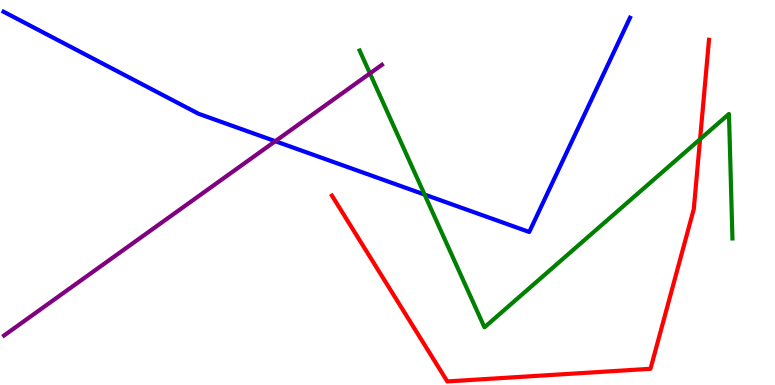[{'lines': ['blue', 'red'], 'intersections': []}, {'lines': ['green', 'red'], 'intersections': [{'x': 9.03, 'y': 6.38}]}, {'lines': ['purple', 'red'], 'intersections': []}, {'lines': ['blue', 'green'], 'intersections': [{'x': 5.48, 'y': 4.95}]}, {'lines': ['blue', 'purple'], 'intersections': [{'x': 3.55, 'y': 6.33}]}, {'lines': ['green', 'purple'], 'intersections': [{'x': 4.77, 'y': 8.09}]}]